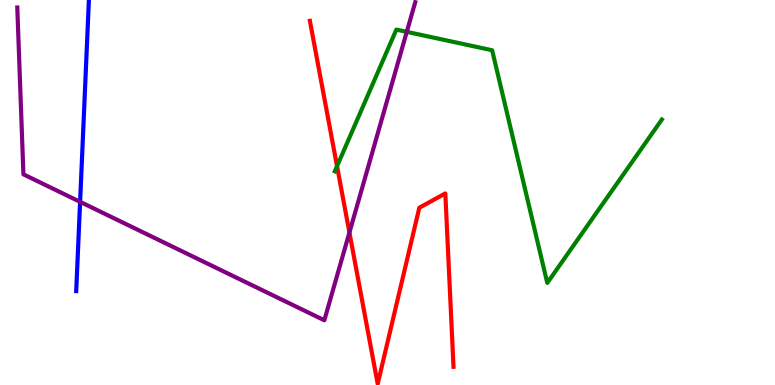[{'lines': ['blue', 'red'], 'intersections': []}, {'lines': ['green', 'red'], 'intersections': [{'x': 4.35, 'y': 5.68}]}, {'lines': ['purple', 'red'], 'intersections': [{'x': 4.51, 'y': 3.96}]}, {'lines': ['blue', 'green'], 'intersections': []}, {'lines': ['blue', 'purple'], 'intersections': [{'x': 1.03, 'y': 4.76}]}, {'lines': ['green', 'purple'], 'intersections': [{'x': 5.25, 'y': 9.17}]}]